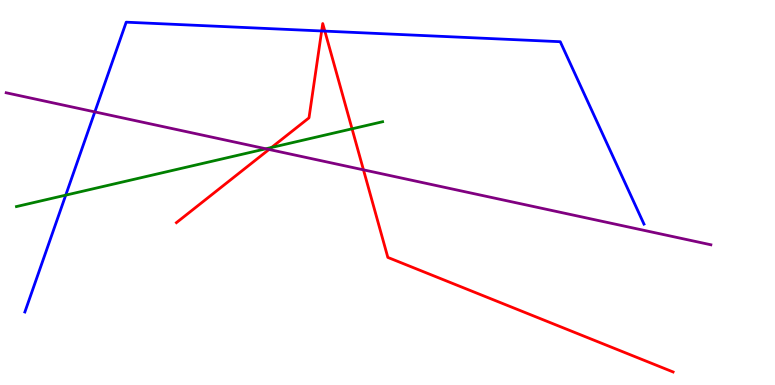[{'lines': ['blue', 'red'], 'intersections': [{'x': 4.15, 'y': 9.2}, {'x': 4.19, 'y': 9.19}]}, {'lines': ['green', 'red'], 'intersections': [{'x': 3.5, 'y': 6.17}, {'x': 4.54, 'y': 6.65}]}, {'lines': ['purple', 'red'], 'intersections': [{'x': 3.47, 'y': 6.12}, {'x': 4.69, 'y': 5.59}]}, {'lines': ['blue', 'green'], 'intersections': [{'x': 0.848, 'y': 4.93}]}, {'lines': ['blue', 'purple'], 'intersections': [{'x': 1.22, 'y': 7.09}]}, {'lines': ['green', 'purple'], 'intersections': [{'x': 3.43, 'y': 6.14}]}]